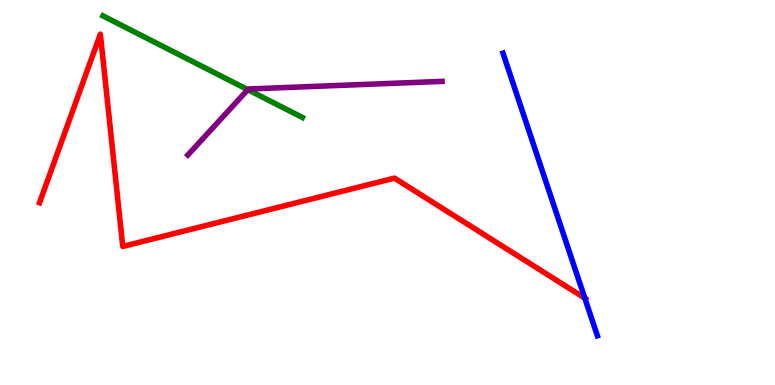[{'lines': ['blue', 'red'], 'intersections': [{'x': 7.55, 'y': 2.26}]}, {'lines': ['green', 'red'], 'intersections': []}, {'lines': ['purple', 'red'], 'intersections': []}, {'lines': ['blue', 'green'], 'intersections': []}, {'lines': ['blue', 'purple'], 'intersections': []}, {'lines': ['green', 'purple'], 'intersections': [{'x': 3.2, 'y': 7.67}]}]